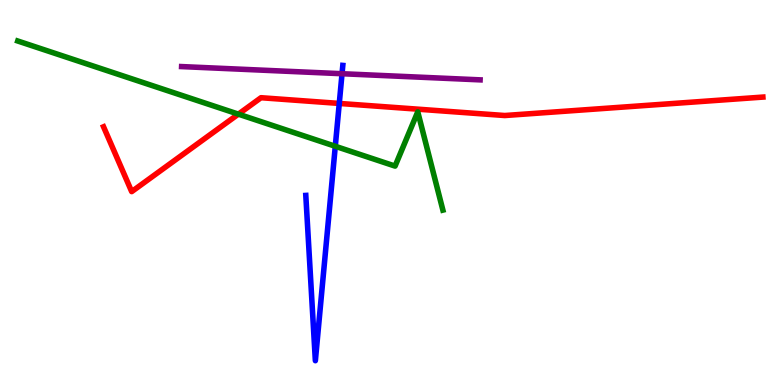[{'lines': ['blue', 'red'], 'intersections': [{'x': 4.38, 'y': 7.31}]}, {'lines': ['green', 'red'], 'intersections': [{'x': 3.08, 'y': 7.04}]}, {'lines': ['purple', 'red'], 'intersections': []}, {'lines': ['blue', 'green'], 'intersections': [{'x': 4.33, 'y': 6.2}]}, {'lines': ['blue', 'purple'], 'intersections': [{'x': 4.41, 'y': 8.09}]}, {'lines': ['green', 'purple'], 'intersections': []}]